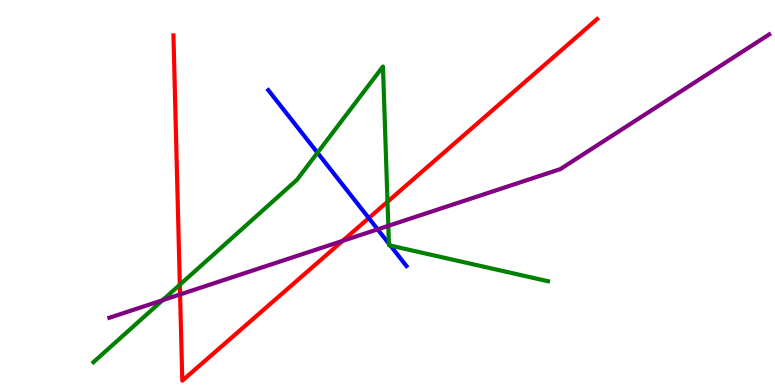[{'lines': ['blue', 'red'], 'intersections': [{'x': 4.76, 'y': 4.34}]}, {'lines': ['green', 'red'], 'intersections': [{'x': 2.32, 'y': 2.6}, {'x': 5.0, 'y': 4.76}]}, {'lines': ['purple', 'red'], 'intersections': [{'x': 2.32, 'y': 2.35}, {'x': 4.42, 'y': 3.74}]}, {'lines': ['blue', 'green'], 'intersections': [{'x': 4.1, 'y': 6.03}, {'x': 5.02, 'y': 3.67}, {'x': 5.04, 'y': 3.62}]}, {'lines': ['blue', 'purple'], 'intersections': [{'x': 4.87, 'y': 4.04}]}, {'lines': ['green', 'purple'], 'intersections': [{'x': 2.1, 'y': 2.2}, {'x': 5.01, 'y': 4.13}]}]